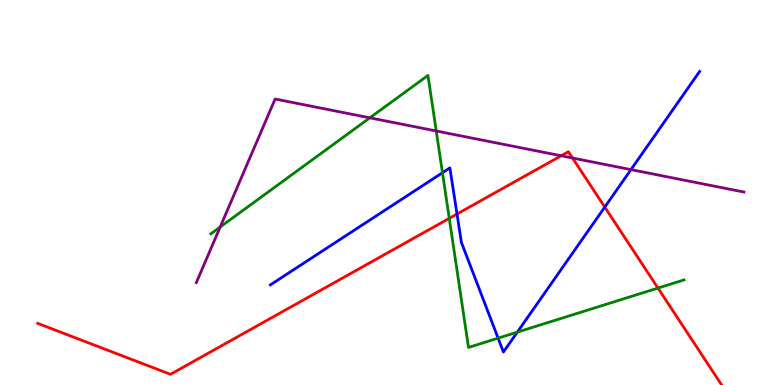[{'lines': ['blue', 'red'], 'intersections': [{'x': 5.9, 'y': 4.44}, {'x': 7.8, 'y': 4.62}]}, {'lines': ['green', 'red'], 'intersections': [{'x': 5.8, 'y': 4.33}, {'x': 8.49, 'y': 2.52}]}, {'lines': ['purple', 'red'], 'intersections': [{'x': 7.24, 'y': 5.95}, {'x': 7.39, 'y': 5.9}]}, {'lines': ['blue', 'green'], 'intersections': [{'x': 5.71, 'y': 5.51}, {'x': 6.43, 'y': 1.22}, {'x': 6.67, 'y': 1.37}]}, {'lines': ['blue', 'purple'], 'intersections': [{'x': 8.14, 'y': 5.59}]}, {'lines': ['green', 'purple'], 'intersections': [{'x': 2.84, 'y': 4.1}, {'x': 4.77, 'y': 6.94}, {'x': 5.63, 'y': 6.6}]}]